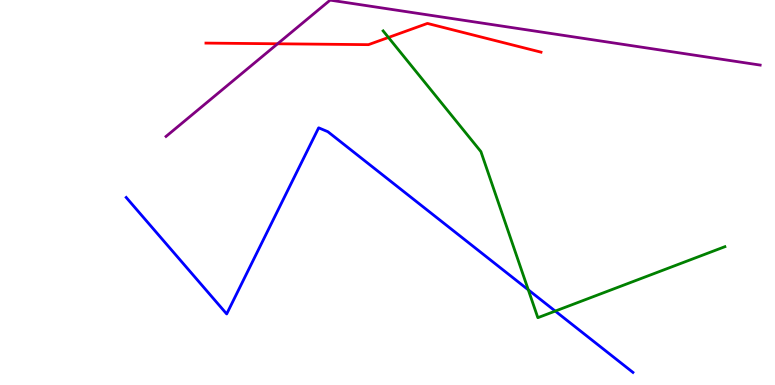[{'lines': ['blue', 'red'], 'intersections': []}, {'lines': ['green', 'red'], 'intersections': [{'x': 5.01, 'y': 9.03}]}, {'lines': ['purple', 'red'], 'intersections': [{'x': 3.58, 'y': 8.86}]}, {'lines': ['blue', 'green'], 'intersections': [{'x': 6.82, 'y': 2.47}, {'x': 7.16, 'y': 1.92}]}, {'lines': ['blue', 'purple'], 'intersections': []}, {'lines': ['green', 'purple'], 'intersections': []}]